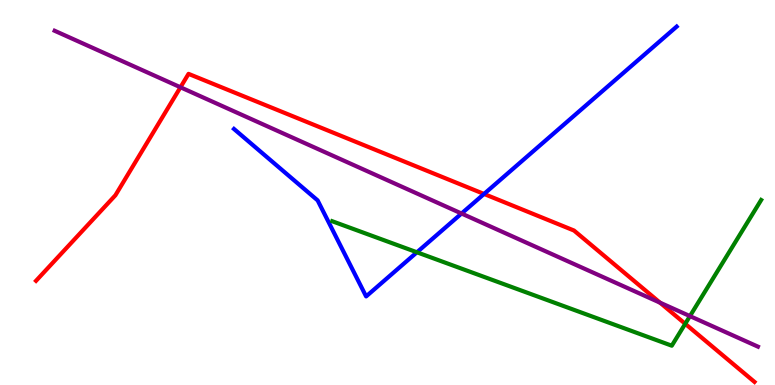[{'lines': ['blue', 'red'], 'intersections': [{'x': 6.25, 'y': 4.96}]}, {'lines': ['green', 'red'], 'intersections': [{'x': 8.84, 'y': 1.59}]}, {'lines': ['purple', 'red'], 'intersections': [{'x': 2.33, 'y': 7.73}, {'x': 8.52, 'y': 2.14}]}, {'lines': ['blue', 'green'], 'intersections': [{'x': 5.38, 'y': 3.45}]}, {'lines': ['blue', 'purple'], 'intersections': [{'x': 5.96, 'y': 4.45}]}, {'lines': ['green', 'purple'], 'intersections': [{'x': 8.9, 'y': 1.79}]}]